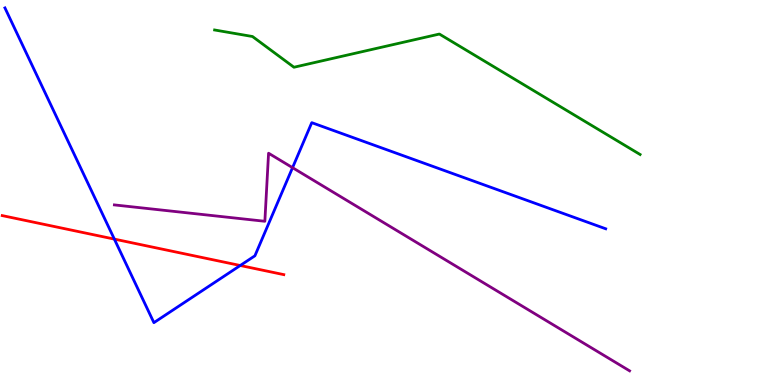[{'lines': ['blue', 'red'], 'intersections': [{'x': 1.48, 'y': 3.79}, {'x': 3.1, 'y': 3.1}]}, {'lines': ['green', 'red'], 'intersections': []}, {'lines': ['purple', 'red'], 'intersections': []}, {'lines': ['blue', 'green'], 'intersections': []}, {'lines': ['blue', 'purple'], 'intersections': [{'x': 3.77, 'y': 5.64}]}, {'lines': ['green', 'purple'], 'intersections': []}]